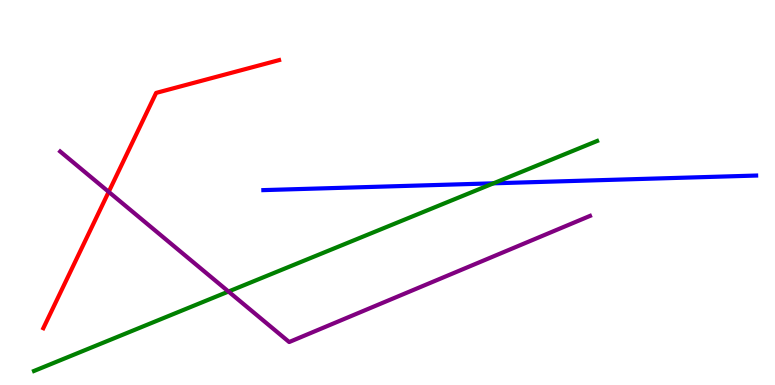[{'lines': ['blue', 'red'], 'intersections': []}, {'lines': ['green', 'red'], 'intersections': []}, {'lines': ['purple', 'red'], 'intersections': [{'x': 1.4, 'y': 5.02}]}, {'lines': ['blue', 'green'], 'intersections': [{'x': 6.37, 'y': 5.24}]}, {'lines': ['blue', 'purple'], 'intersections': []}, {'lines': ['green', 'purple'], 'intersections': [{'x': 2.95, 'y': 2.43}]}]